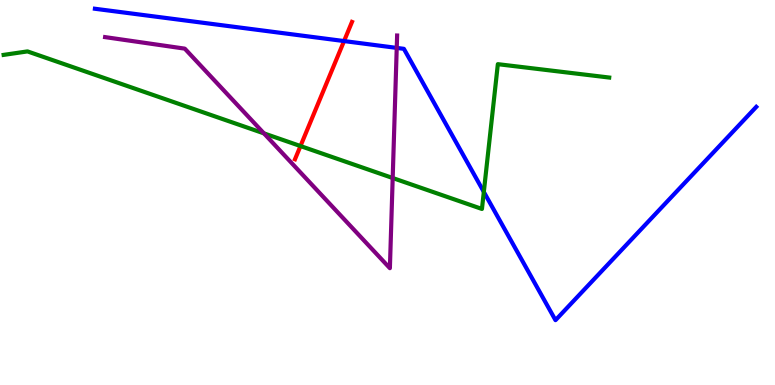[{'lines': ['blue', 'red'], 'intersections': [{'x': 4.44, 'y': 8.93}]}, {'lines': ['green', 'red'], 'intersections': [{'x': 3.88, 'y': 6.21}]}, {'lines': ['purple', 'red'], 'intersections': []}, {'lines': ['blue', 'green'], 'intersections': [{'x': 6.24, 'y': 5.02}]}, {'lines': ['blue', 'purple'], 'intersections': [{'x': 5.12, 'y': 8.76}]}, {'lines': ['green', 'purple'], 'intersections': [{'x': 3.41, 'y': 6.54}, {'x': 5.07, 'y': 5.38}]}]